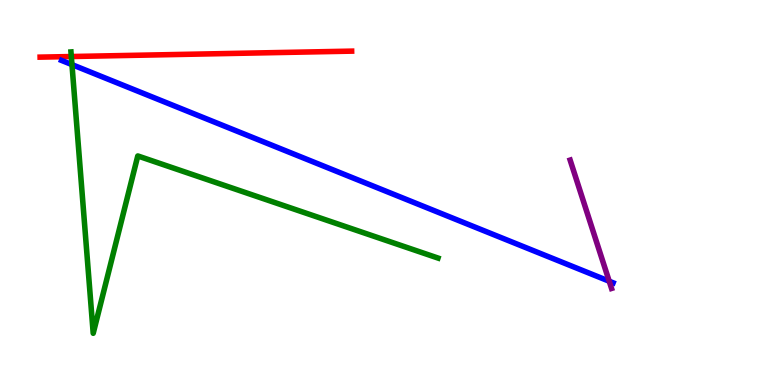[{'lines': ['blue', 'red'], 'intersections': []}, {'lines': ['green', 'red'], 'intersections': [{'x': 0.92, 'y': 8.53}]}, {'lines': ['purple', 'red'], 'intersections': []}, {'lines': ['blue', 'green'], 'intersections': [{'x': 0.929, 'y': 8.32}]}, {'lines': ['blue', 'purple'], 'intersections': [{'x': 7.86, 'y': 2.7}]}, {'lines': ['green', 'purple'], 'intersections': []}]